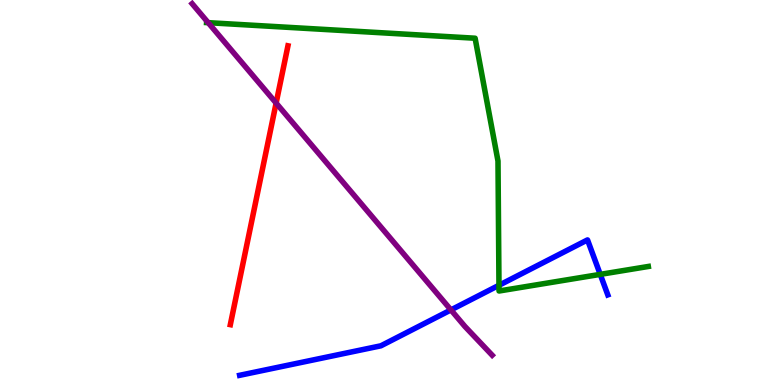[{'lines': ['blue', 'red'], 'intersections': []}, {'lines': ['green', 'red'], 'intersections': []}, {'lines': ['purple', 'red'], 'intersections': [{'x': 3.56, 'y': 7.32}]}, {'lines': ['blue', 'green'], 'intersections': [{'x': 6.44, 'y': 2.59}, {'x': 7.75, 'y': 2.87}]}, {'lines': ['blue', 'purple'], 'intersections': [{'x': 5.82, 'y': 1.95}]}, {'lines': ['green', 'purple'], 'intersections': [{'x': 2.69, 'y': 9.41}]}]